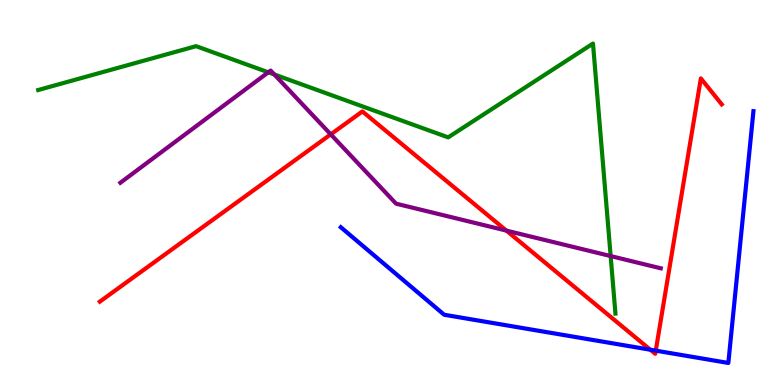[{'lines': ['blue', 'red'], 'intersections': [{'x': 8.39, 'y': 0.916}, {'x': 8.46, 'y': 0.892}]}, {'lines': ['green', 'red'], 'intersections': []}, {'lines': ['purple', 'red'], 'intersections': [{'x': 4.27, 'y': 6.51}, {'x': 6.53, 'y': 4.01}]}, {'lines': ['blue', 'green'], 'intersections': []}, {'lines': ['blue', 'purple'], 'intersections': []}, {'lines': ['green', 'purple'], 'intersections': [{'x': 3.46, 'y': 8.12}, {'x': 3.54, 'y': 8.07}, {'x': 7.88, 'y': 3.35}]}]